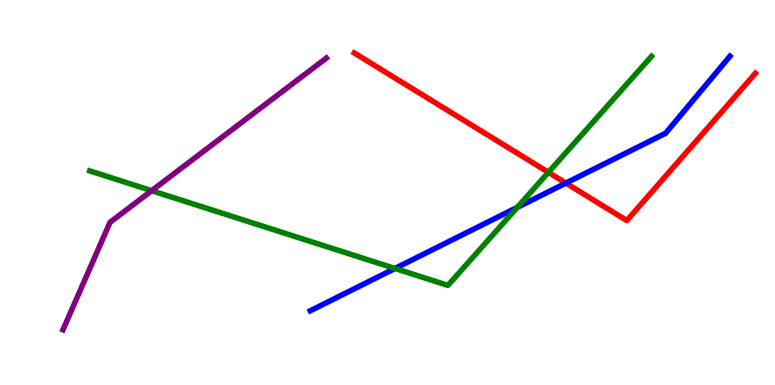[{'lines': ['blue', 'red'], 'intersections': [{'x': 7.3, 'y': 5.24}]}, {'lines': ['green', 'red'], 'intersections': [{'x': 7.08, 'y': 5.52}]}, {'lines': ['purple', 'red'], 'intersections': []}, {'lines': ['blue', 'green'], 'intersections': [{'x': 5.1, 'y': 3.03}, {'x': 6.67, 'y': 4.61}]}, {'lines': ['blue', 'purple'], 'intersections': []}, {'lines': ['green', 'purple'], 'intersections': [{'x': 1.96, 'y': 5.05}]}]